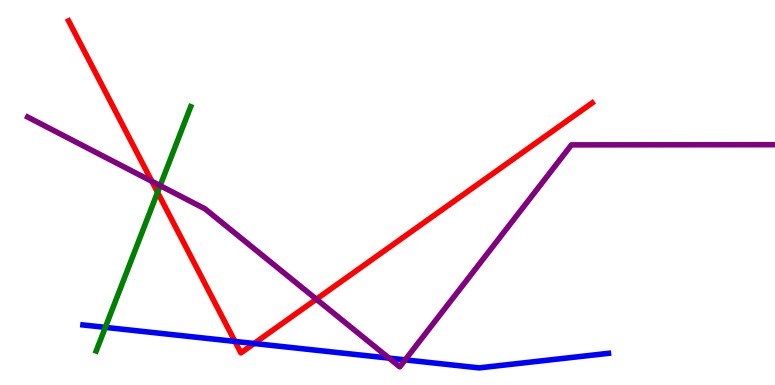[{'lines': ['blue', 'red'], 'intersections': [{'x': 3.03, 'y': 1.13}, {'x': 3.28, 'y': 1.08}]}, {'lines': ['green', 'red'], 'intersections': [{'x': 2.03, 'y': 5.0}]}, {'lines': ['purple', 'red'], 'intersections': [{'x': 1.96, 'y': 5.29}, {'x': 4.08, 'y': 2.23}]}, {'lines': ['blue', 'green'], 'intersections': [{'x': 1.36, 'y': 1.5}]}, {'lines': ['blue', 'purple'], 'intersections': [{'x': 5.02, 'y': 0.698}, {'x': 5.23, 'y': 0.653}]}, {'lines': ['green', 'purple'], 'intersections': [{'x': 2.07, 'y': 5.18}]}]